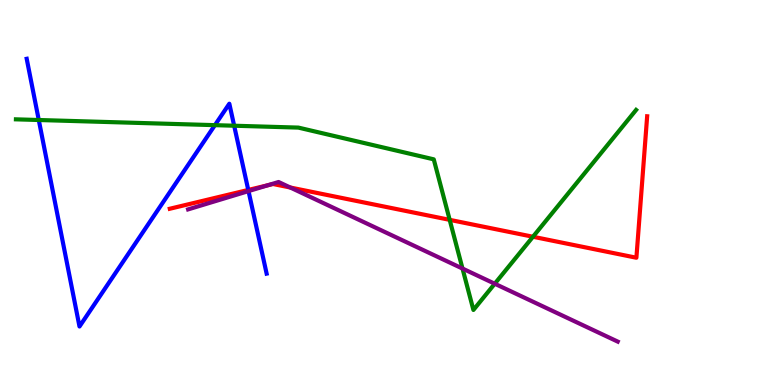[{'lines': ['blue', 'red'], 'intersections': [{'x': 3.2, 'y': 5.07}]}, {'lines': ['green', 'red'], 'intersections': [{'x': 5.8, 'y': 4.29}, {'x': 6.88, 'y': 3.85}]}, {'lines': ['purple', 'red'], 'intersections': [{'x': 3.46, 'y': 5.19}, {'x': 3.75, 'y': 5.13}]}, {'lines': ['blue', 'green'], 'intersections': [{'x': 0.5, 'y': 6.88}, {'x': 2.77, 'y': 6.75}, {'x': 3.02, 'y': 6.73}]}, {'lines': ['blue', 'purple'], 'intersections': [{'x': 3.21, 'y': 5.04}]}, {'lines': ['green', 'purple'], 'intersections': [{'x': 5.97, 'y': 3.02}, {'x': 6.38, 'y': 2.63}]}]